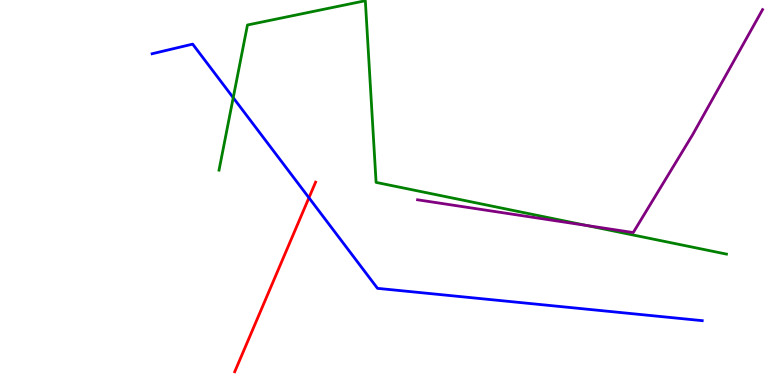[{'lines': ['blue', 'red'], 'intersections': [{'x': 3.99, 'y': 4.86}]}, {'lines': ['green', 'red'], 'intersections': []}, {'lines': ['purple', 'red'], 'intersections': []}, {'lines': ['blue', 'green'], 'intersections': [{'x': 3.01, 'y': 7.46}]}, {'lines': ['blue', 'purple'], 'intersections': []}, {'lines': ['green', 'purple'], 'intersections': [{'x': 7.57, 'y': 4.14}]}]